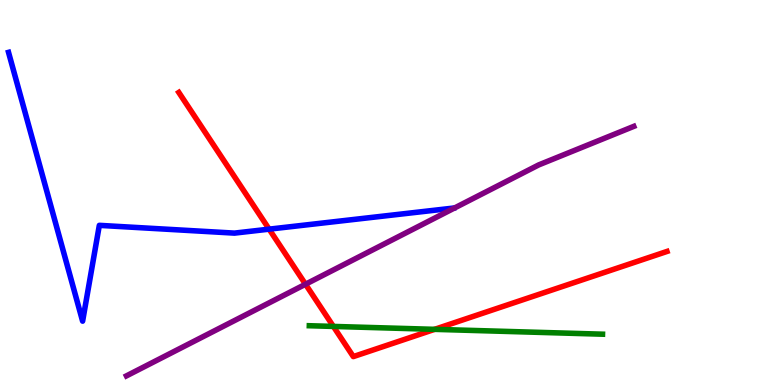[{'lines': ['blue', 'red'], 'intersections': [{'x': 3.47, 'y': 4.05}]}, {'lines': ['green', 'red'], 'intersections': [{'x': 4.3, 'y': 1.52}, {'x': 5.61, 'y': 1.45}]}, {'lines': ['purple', 'red'], 'intersections': [{'x': 3.94, 'y': 2.62}]}, {'lines': ['blue', 'green'], 'intersections': []}, {'lines': ['blue', 'purple'], 'intersections': []}, {'lines': ['green', 'purple'], 'intersections': []}]